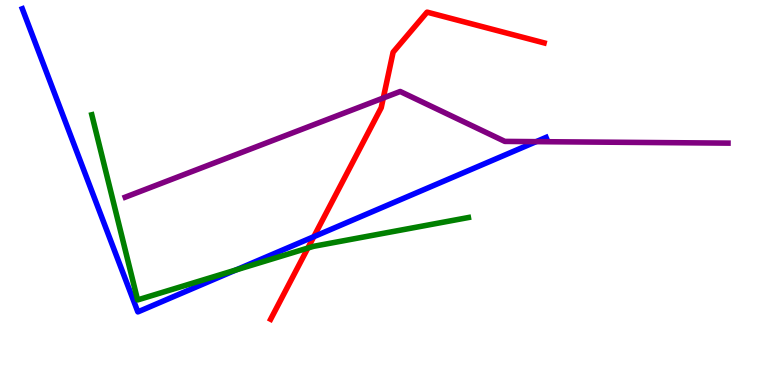[{'lines': ['blue', 'red'], 'intersections': [{'x': 4.05, 'y': 3.85}]}, {'lines': ['green', 'red'], 'intersections': [{'x': 3.97, 'y': 3.56}]}, {'lines': ['purple', 'red'], 'intersections': [{'x': 4.95, 'y': 7.45}]}, {'lines': ['blue', 'green'], 'intersections': [{'x': 3.05, 'y': 2.99}]}, {'lines': ['blue', 'purple'], 'intersections': [{'x': 6.92, 'y': 6.32}]}, {'lines': ['green', 'purple'], 'intersections': []}]